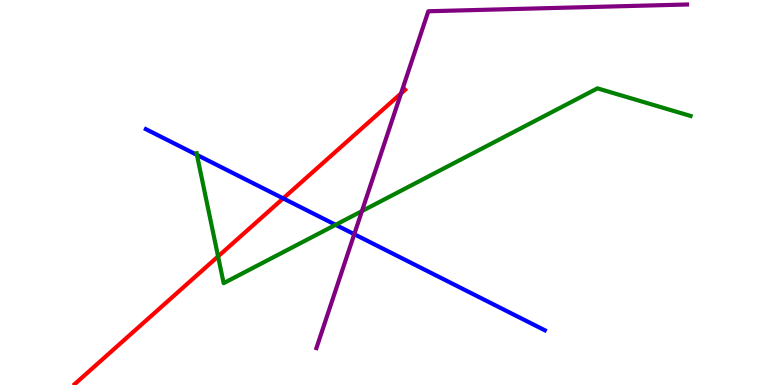[{'lines': ['blue', 'red'], 'intersections': [{'x': 3.65, 'y': 4.85}]}, {'lines': ['green', 'red'], 'intersections': [{'x': 2.81, 'y': 3.34}]}, {'lines': ['purple', 'red'], 'intersections': [{'x': 5.17, 'y': 7.57}]}, {'lines': ['blue', 'green'], 'intersections': [{'x': 2.54, 'y': 5.98}, {'x': 4.33, 'y': 4.16}]}, {'lines': ['blue', 'purple'], 'intersections': [{'x': 4.57, 'y': 3.92}]}, {'lines': ['green', 'purple'], 'intersections': [{'x': 4.67, 'y': 4.52}]}]